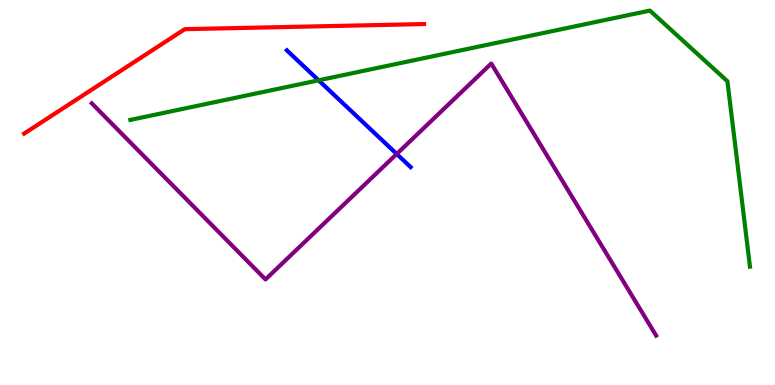[{'lines': ['blue', 'red'], 'intersections': []}, {'lines': ['green', 'red'], 'intersections': []}, {'lines': ['purple', 'red'], 'intersections': []}, {'lines': ['blue', 'green'], 'intersections': [{'x': 4.11, 'y': 7.91}]}, {'lines': ['blue', 'purple'], 'intersections': [{'x': 5.12, 'y': 6.0}]}, {'lines': ['green', 'purple'], 'intersections': []}]